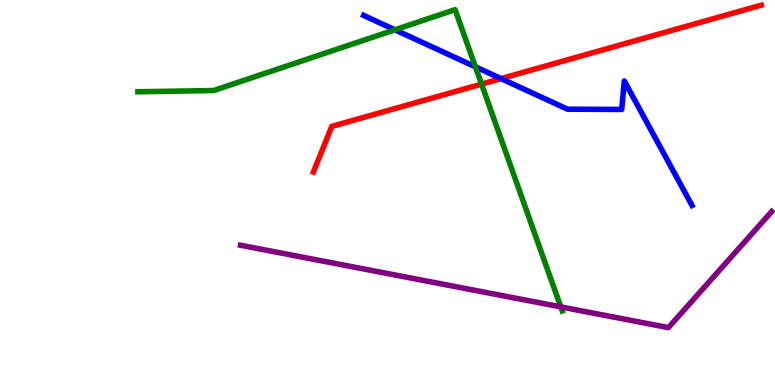[{'lines': ['blue', 'red'], 'intersections': [{'x': 6.47, 'y': 7.96}]}, {'lines': ['green', 'red'], 'intersections': [{'x': 6.21, 'y': 7.82}]}, {'lines': ['purple', 'red'], 'intersections': []}, {'lines': ['blue', 'green'], 'intersections': [{'x': 5.1, 'y': 9.23}, {'x': 6.13, 'y': 8.26}]}, {'lines': ['blue', 'purple'], 'intersections': []}, {'lines': ['green', 'purple'], 'intersections': [{'x': 7.24, 'y': 2.03}]}]